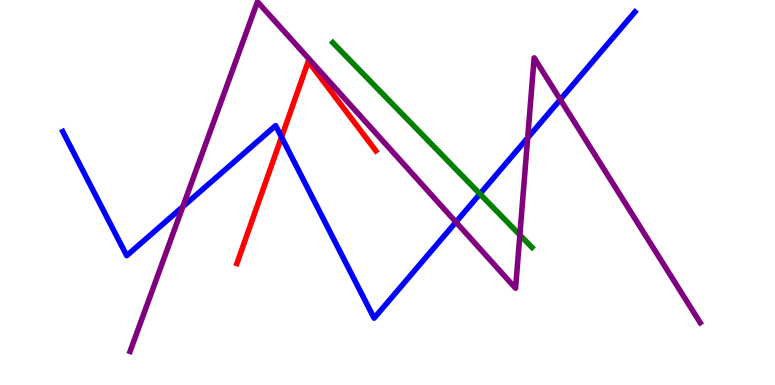[{'lines': ['blue', 'red'], 'intersections': [{'x': 3.63, 'y': 6.44}]}, {'lines': ['green', 'red'], 'intersections': []}, {'lines': ['purple', 'red'], 'intersections': []}, {'lines': ['blue', 'green'], 'intersections': [{'x': 6.19, 'y': 4.96}]}, {'lines': ['blue', 'purple'], 'intersections': [{'x': 2.36, 'y': 4.63}, {'x': 5.88, 'y': 4.23}, {'x': 6.81, 'y': 6.42}, {'x': 7.23, 'y': 7.41}]}, {'lines': ['green', 'purple'], 'intersections': [{'x': 6.71, 'y': 3.9}]}]